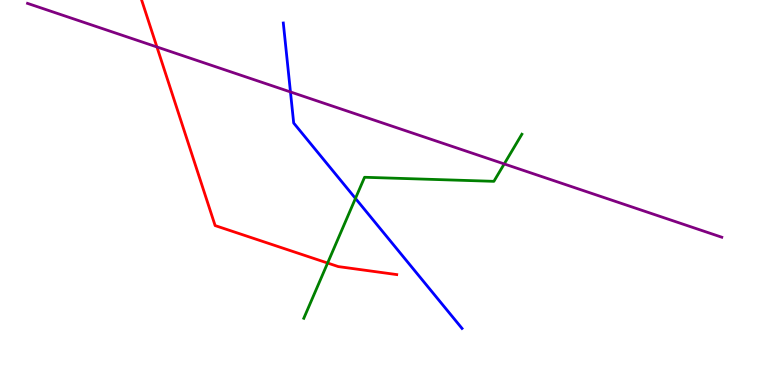[{'lines': ['blue', 'red'], 'intersections': []}, {'lines': ['green', 'red'], 'intersections': [{'x': 4.23, 'y': 3.17}]}, {'lines': ['purple', 'red'], 'intersections': [{'x': 2.02, 'y': 8.78}]}, {'lines': ['blue', 'green'], 'intersections': [{'x': 4.59, 'y': 4.85}]}, {'lines': ['blue', 'purple'], 'intersections': [{'x': 3.75, 'y': 7.61}]}, {'lines': ['green', 'purple'], 'intersections': [{'x': 6.51, 'y': 5.74}]}]